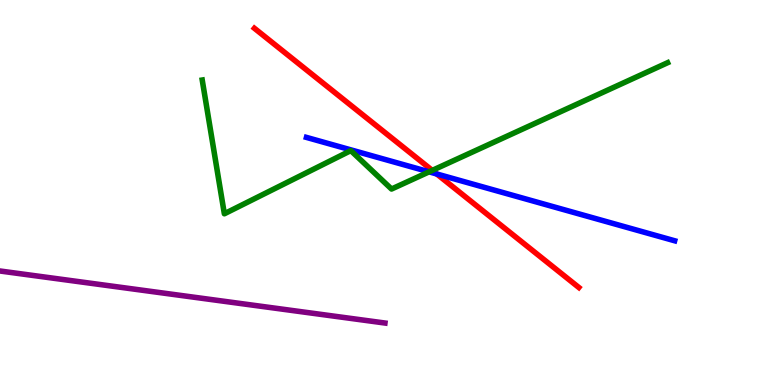[{'lines': ['blue', 'red'], 'intersections': [{'x': 5.64, 'y': 5.48}]}, {'lines': ['green', 'red'], 'intersections': [{'x': 5.58, 'y': 5.57}]}, {'lines': ['purple', 'red'], 'intersections': []}, {'lines': ['blue', 'green'], 'intersections': [{'x': 5.54, 'y': 5.54}]}, {'lines': ['blue', 'purple'], 'intersections': []}, {'lines': ['green', 'purple'], 'intersections': []}]